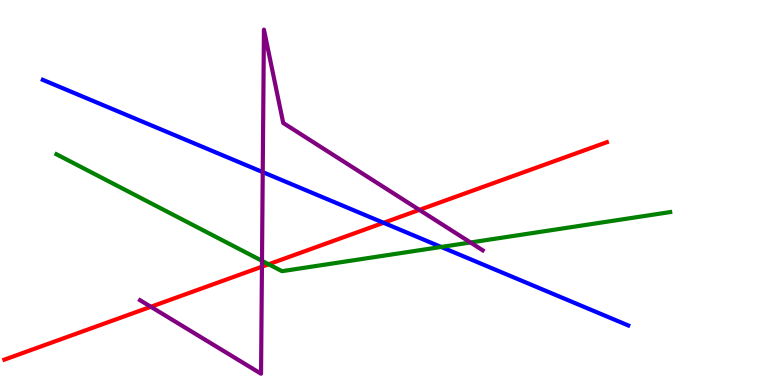[{'lines': ['blue', 'red'], 'intersections': [{'x': 4.95, 'y': 4.21}]}, {'lines': ['green', 'red'], 'intersections': [{'x': 3.47, 'y': 3.14}]}, {'lines': ['purple', 'red'], 'intersections': [{'x': 1.95, 'y': 2.03}, {'x': 3.38, 'y': 3.07}, {'x': 5.41, 'y': 4.55}]}, {'lines': ['blue', 'green'], 'intersections': [{'x': 5.69, 'y': 3.59}]}, {'lines': ['blue', 'purple'], 'intersections': [{'x': 3.39, 'y': 5.53}]}, {'lines': ['green', 'purple'], 'intersections': [{'x': 3.38, 'y': 3.23}, {'x': 6.07, 'y': 3.7}]}]